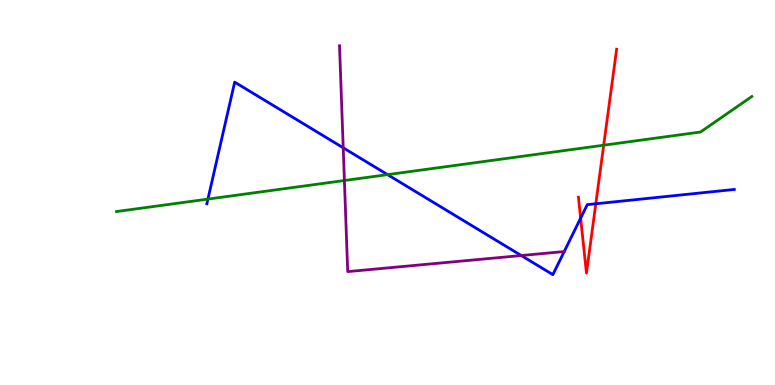[{'lines': ['blue', 'red'], 'intersections': [{'x': 7.49, 'y': 4.33}, {'x': 7.69, 'y': 4.71}]}, {'lines': ['green', 'red'], 'intersections': [{'x': 7.79, 'y': 6.23}]}, {'lines': ['purple', 'red'], 'intersections': []}, {'lines': ['blue', 'green'], 'intersections': [{'x': 2.68, 'y': 4.83}, {'x': 5.0, 'y': 5.46}]}, {'lines': ['blue', 'purple'], 'intersections': [{'x': 4.43, 'y': 6.16}, {'x': 6.73, 'y': 3.36}]}, {'lines': ['green', 'purple'], 'intersections': [{'x': 4.44, 'y': 5.31}]}]